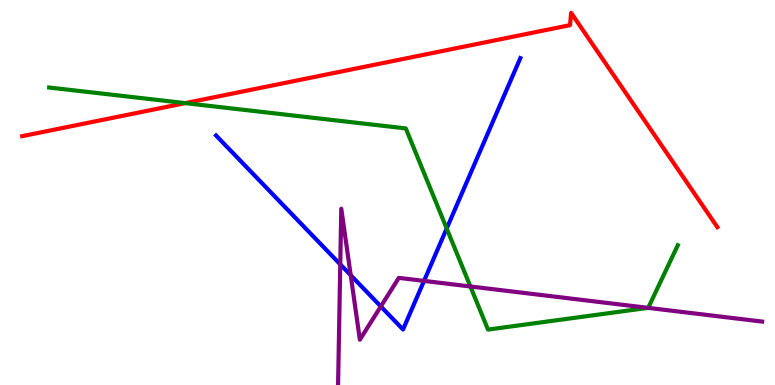[{'lines': ['blue', 'red'], 'intersections': []}, {'lines': ['green', 'red'], 'intersections': [{'x': 2.39, 'y': 7.32}]}, {'lines': ['purple', 'red'], 'intersections': []}, {'lines': ['blue', 'green'], 'intersections': [{'x': 5.76, 'y': 4.07}]}, {'lines': ['blue', 'purple'], 'intersections': [{'x': 4.39, 'y': 3.13}, {'x': 4.53, 'y': 2.85}, {'x': 4.91, 'y': 2.04}, {'x': 5.47, 'y': 2.7}]}, {'lines': ['green', 'purple'], 'intersections': [{'x': 6.07, 'y': 2.56}, {'x': 8.36, 'y': 2.0}]}]